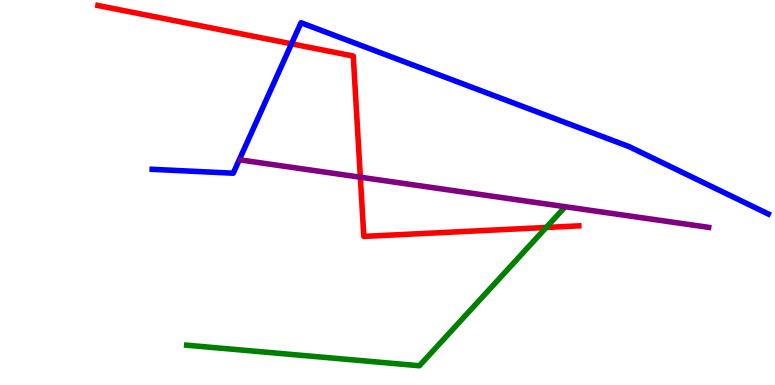[{'lines': ['blue', 'red'], 'intersections': [{'x': 3.76, 'y': 8.86}]}, {'lines': ['green', 'red'], 'intersections': [{'x': 7.05, 'y': 4.09}]}, {'lines': ['purple', 'red'], 'intersections': [{'x': 4.65, 'y': 5.4}]}, {'lines': ['blue', 'green'], 'intersections': []}, {'lines': ['blue', 'purple'], 'intersections': []}, {'lines': ['green', 'purple'], 'intersections': []}]